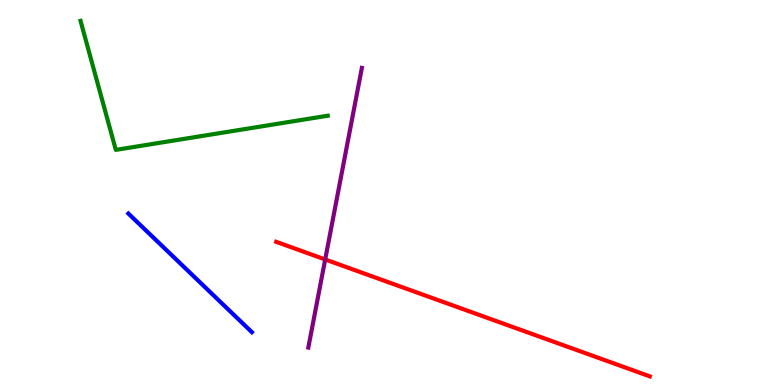[{'lines': ['blue', 'red'], 'intersections': []}, {'lines': ['green', 'red'], 'intersections': []}, {'lines': ['purple', 'red'], 'intersections': [{'x': 4.2, 'y': 3.26}]}, {'lines': ['blue', 'green'], 'intersections': []}, {'lines': ['blue', 'purple'], 'intersections': []}, {'lines': ['green', 'purple'], 'intersections': []}]